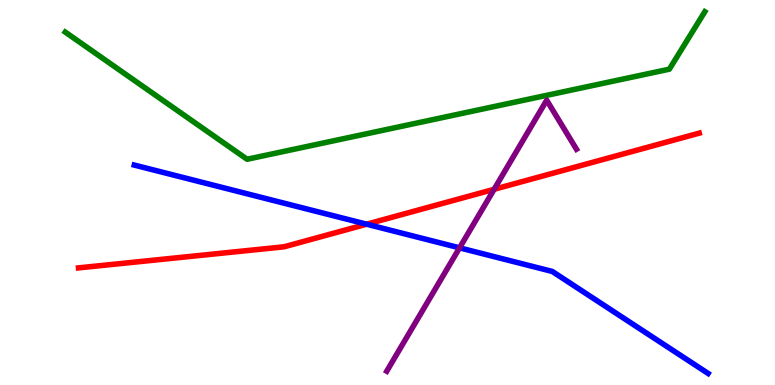[{'lines': ['blue', 'red'], 'intersections': [{'x': 4.73, 'y': 4.18}]}, {'lines': ['green', 'red'], 'intersections': []}, {'lines': ['purple', 'red'], 'intersections': [{'x': 6.38, 'y': 5.08}]}, {'lines': ['blue', 'green'], 'intersections': []}, {'lines': ['blue', 'purple'], 'intersections': [{'x': 5.93, 'y': 3.56}]}, {'lines': ['green', 'purple'], 'intersections': []}]